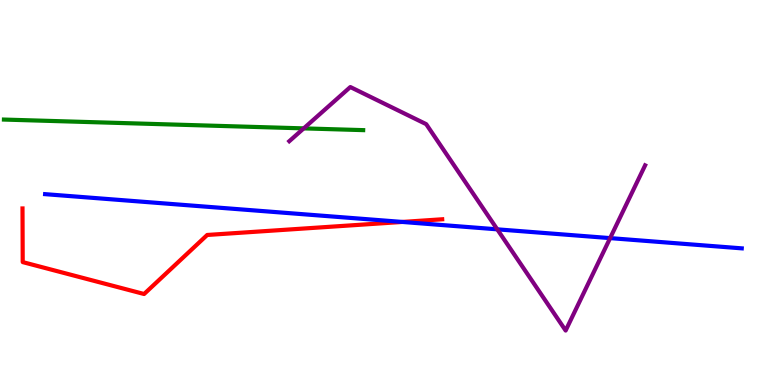[{'lines': ['blue', 'red'], 'intersections': [{'x': 5.19, 'y': 4.24}]}, {'lines': ['green', 'red'], 'intersections': []}, {'lines': ['purple', 'red'], 'intersections': []}, {'lines': ['blue', 'green'], 'intersections': []}, {'lines': ['blue', 'purple'], 'intersections': [{'x': 6.42, 'y': 4.04}, {'x': 7.87, 'y': 3.82}]}, {'lines': ['green', 'purple'], 'intersections': [{'x': 3.92, 'y': 6.67}]}]